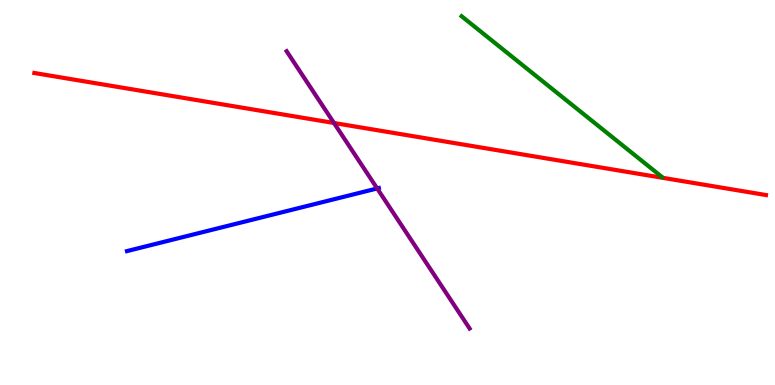[{'lines': ['blue', 'red'], 'intersections': []}, {'lines': ['green', 'red'], 'intersections': []}, {'lines': ['purple', 'red'], 'intersections': [{'x': 4.31, 'y': 6.81}]}, {'lines': ['blue', 'green'], 'intersections': []}, {'lines': ['blue', 'purple'], 'intersections': [{'x': 4.87, 'y': 5.11}]}, {'lines': ['green', 'purple'], 'intersections': []}]